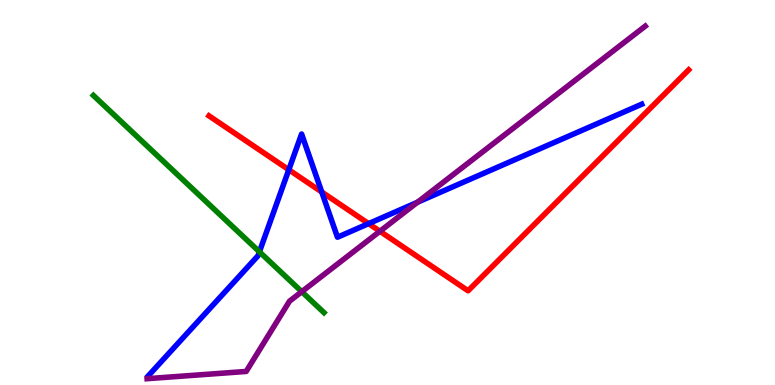[{'lines': ['blue', 'red'], 'intersections': [{'x': 3.73, 'y': 5.59}, {'x': 4.15, 'y': 5.01}, {'x': 4.76, 'y': 4.19}]}, {'lines': ['green', 'red'], 'intersections': []}, {'lines': ['purple', 'red'], 'intersections': [{'x': 4.9, 'y': 3.99}]}, {'lines': ['blue', 'green'], 'intersections': [{'x': 3.35, 'y': 3.46}]}, {'lines': ['blue', 'purple'], 'intersections': [{'x': 5.39, 'y': 4.75}]}, {'lines': ['green', 'purple'], 'intersections': [{'x': 3.89, 'y': 2.42}]}]